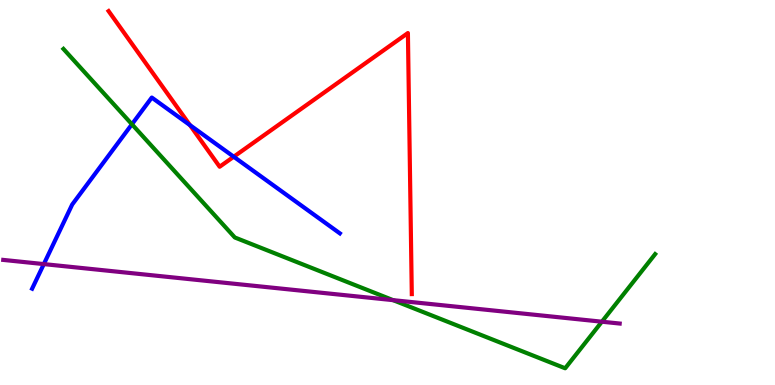[{'lines': ['blue', 'red'], 'intersections': [{'x': 2.45, 'y': 6.75}, {'x': 3.02, 'y': 5.93}]}, {'lines': ['green', 'red'], 'intersections': []}, {'lines': ['purple', 'red'], 'intersections': []}, {'lines': ['blue', 'green'], 'intersections': [{'x': 1.7, 'y': 6.77}]}, {'lines': ['blue', 'purple'], 'intersections': [{'x': 0.566, 'y': 3.14}]}, {'lines': ['green', 'purple'], 'intersections': [{'x': 5.07, 'y': 2.2}, {'x': 7.77, 'y': 1.64}]}]